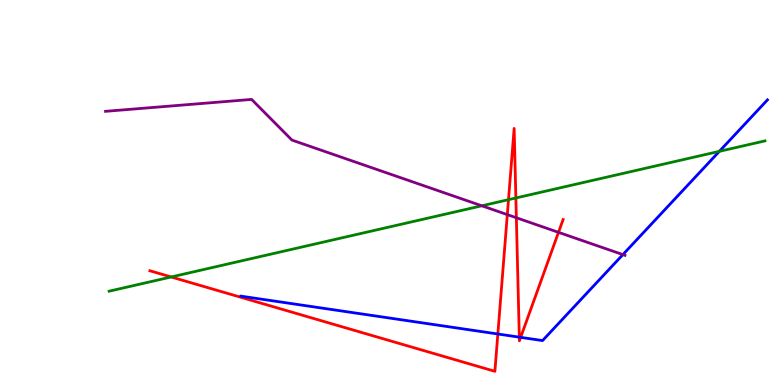[{'lines': ['blue', 'red'], 'intersections': [{'x': 6.42, 'y': 1.32}, {'x': 6.7, 'y': 1.24}, {'x': 6.72, 'y': 1.24}]}, {'lines': ['green', 'red'], 'intersections': [{'x': 2.21, 'y': 2.81}, {'x': 6.56, 'y': 4.81}, {'x': 6.66, 'y': 4.86}]}, {'lines': ['purple', 'red'], 'intersections': [{'x': 6.55, 'y': 4.43}, {'x': 6.66, 'y': 4.34}, {'x': 7.21, 'y': 3.97}]}, {'lines': ['blue', 'green'], 'intersections': [{'x': 9.28, 'y': 6.07}]}, {'lines': ['blue', 'purple'], 'intersections': [{'x': 8.04, 'y': 3.39}]}, {'lines': ['green', 'purple'], 'intersections': [{'x': 6.22, 'y': 4.65}]}]